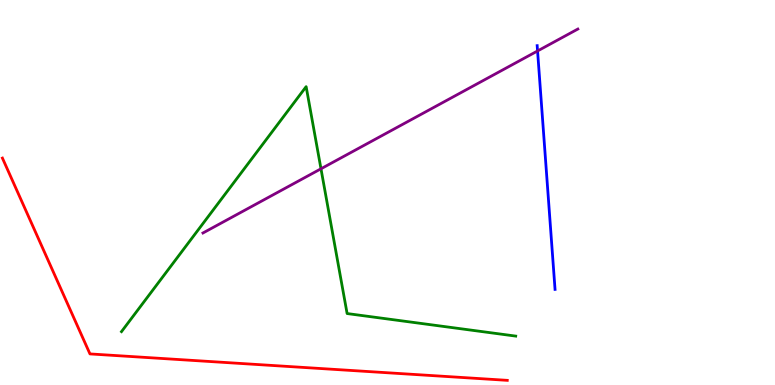[{'lines': ['blue', 'red'], 'intersections': []}, {'lines': ['green', 'red'], 'intersections': []}, {'lines': ['purple', 'red'], 'intersections': []}, {'lines': ['blue', 'green'], 'intersections': []}, {'lines': ['blue', 'purple'], 'intersections': [{'x': 6.94, 'y': 8.68}]}, {'lines': ['green', 'purple'], 'intersections': [{'x': 4.14, 'y': 5.62}]}]